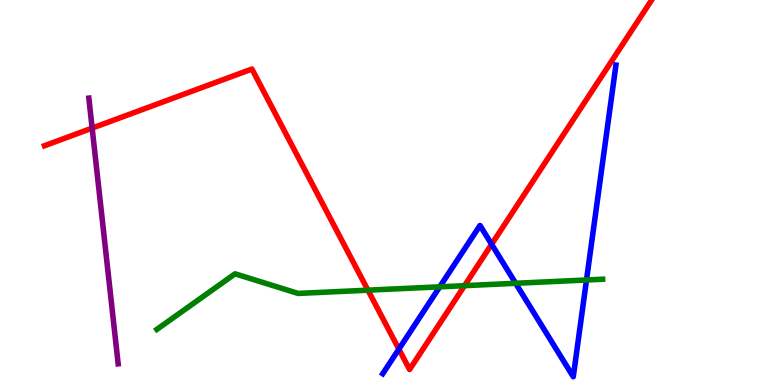[{'lines': ['blue', 'red'], 'intersections': [{'x': 5.15, 'y': 0.932}, {'x': 6.34, 'y': 3.65}]}, {'lines': ['green', 'red'], 'intersections': [{'x': 4.75, 'y': 2.46}, {'x': 5.99, 'y': 2.58}]}, {'lines': ['purple', 'red'], 'intersections': [{'x': 1.19, 'y': 6.67}]}, {'lines': ['blue', 'green'], 'intersections': [{'x': 5.67, 'y': 2.55}, {'x': 6.65, 'y': 2.64}, {'x': 7.57, 'y': 2.73}]}, {'lines': ['blue', 'purple'], 'intersections': []}, {'lines': ['green', 'purple'], 'intersections': []}]